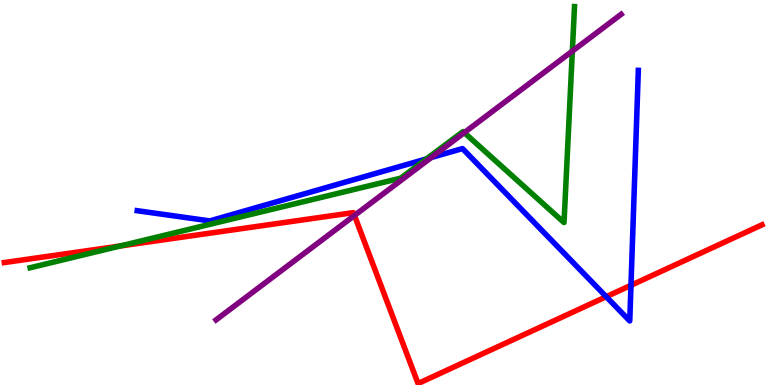[{'lines': ['blue', 'red'], 'intersections': [{'x': 7.82, 'y': 2.29}, {'x': 8.14, 'y': 2.59}]}, {'lines': ['green', 'red'], 'intersections': [{'x': 1.55, 'y': 3.61}]}, {'lines': ['purple', 'red'], 'intersections': [{'x': 4.57, 'y': 4.4}]}, {'lines': ['blue', 'green'], 'intersections': [{'x': 5.5, 'y': 5.87}]}, {'lines': ['blue', 'purple'], 'intersections': [{'x': 5.57, 'y': 5.91}]}, {'lines': ['green', 'purple'], 'intersections': [{'x': 5.99, 'y': 6.55}, {'x': 7.39, 'y': 8.67}]}]